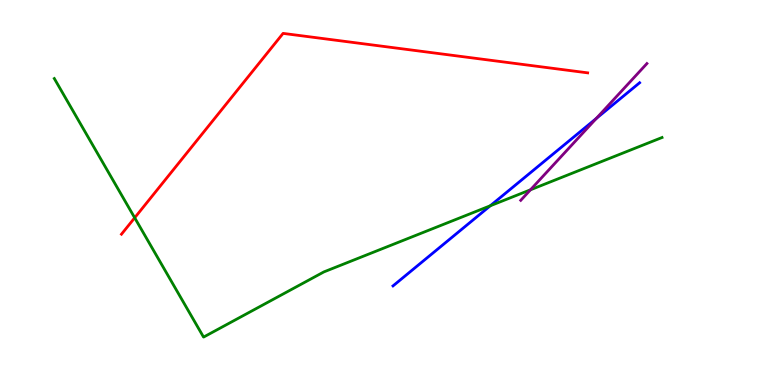[{'lines': ['blue', 'red'], 'intersections': []}, {'lines': ['green', 'red'], 'intersections': [{'x': 1.74, 'y': 4.34}]}, {'lines': ['purple', 'red'], 'intersections': []}, {'lines': ['blue', 'green'], 'intersections': [{'x': 6.33, 'y': 4.66}]}, {'lines': ['blue', 'purple'], 'intersections': [{'x': 7.69, 'y': 6.92}]}, {'lines': ['green', 'purple'], 'intersections': [{'x': 6.84, 'y': 5.07}]}]